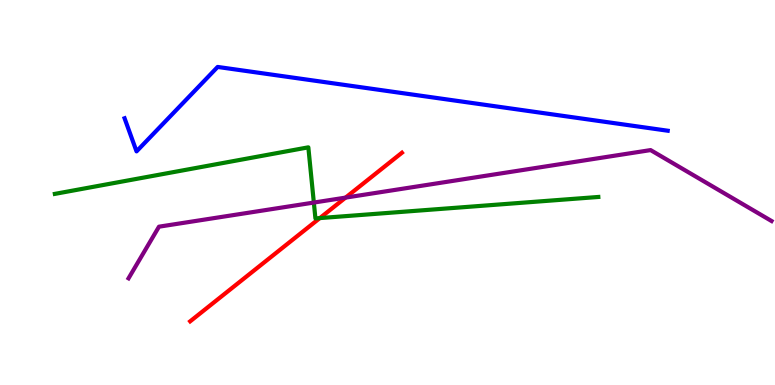[{'lines': ['blue', 'red'], 'intersections': []}, {'lines': ['green', 'red'], 'intersections': [{'x': 4.13, 'y': 4.34}]}, {'lines': ['purple', 'red'], 'intersections': [{'x': 4.46, 'y': 4.87}]}, {'lines': ['blue', 'green'], 'intersections': []}, {'lines': ['blue', 'purple'], 'intersections': []}, {'lines': ['green', 'purple'], 'intersections': [{'x': 4.05, 'y': 4.74}]}]